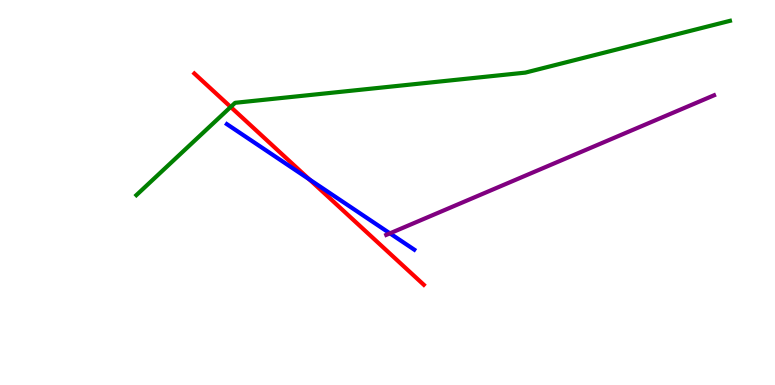[{'lines': ['blue', 'red'], 'intersections': [{'x': 3.99, 'y': 5.34}]}, {'lines': ['green', 'red'], 'intersections': [{'x': 2.98, 'y': 7.22}]}, {'lines': ['purple', 'red'], 'intersections': []}, {'lines': ['blue', 'green'], 'intersections': []}, {'lines': ['blue', 'purple'], 'intersections': [{'x': 5.03, 'y': 3.94}]}, {'lines': ['green', 'purple'], 'intersections': []}]